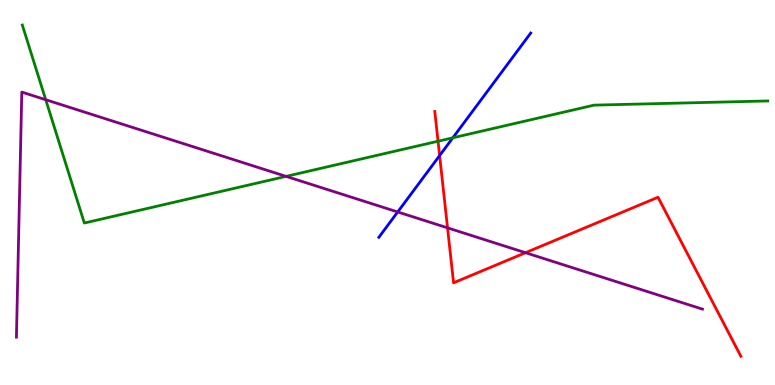[{'lines': ['blue', 'red'], 'intersections': [{'x': 5.67, 'y': 5.96}]}, {'lines': ['green', 'red'], 'intersections': [{'x': 5.65, 'y': 6.33}]}, {'lines': ['purple', 'red'], 'intersections': [{'x': 5.77, 'y': 4.08}, {'x': 6.78, 'y': 3.44}]}, {'lines': ['blue', 'green'], 'intersections': [{'x': 5.84, 'y': 6.42}]}, {'lines': ['blue', 'purple'], 'intersections': [{'x': 5.13, 'y': 4.49}]}, {'lines': ['green', 'purple'], 'intersections': [{'x': 0.59, 'y': 7.41}, {'x': 3.69, 'y': 5.42}]}]